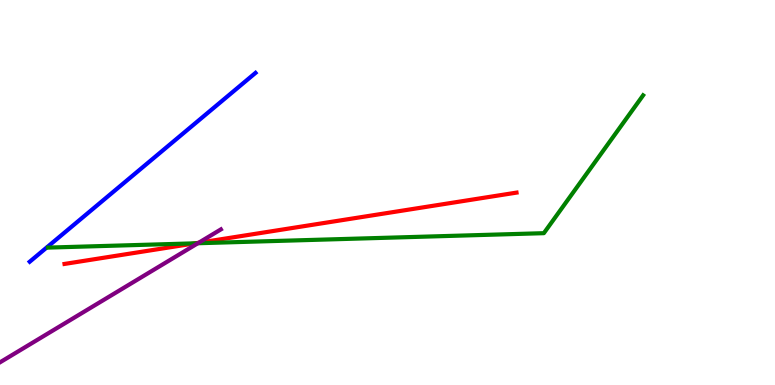[{'lines': ['blue', 'red'], 'intersections': []}, {'lines': ['green', 'red'], 'intersections': [{'x': 2.52, 'y': 3.68}]}, {'lines': ['purple', 'red'], 'intersections': [{'x': 2.56, 'y': 3.69}]}, {'lines': ['blue', 'green'], 'intersections': []}, {'lines': ['blue', 'purple'], 'intersections': []}, {'lines': ['green', 'purple'], 'intersections': [{'x': 2.55, 'y': 3.68}]}]